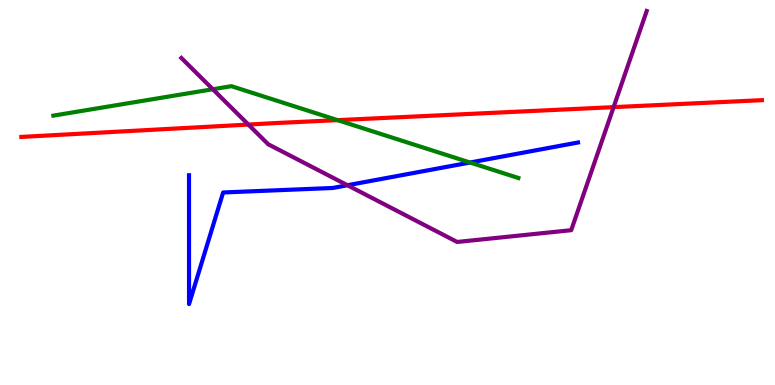[{'lines': ['blue', 'red'], 'intersections': []}, {'lines': ['green', 'red'], 'intersections': [{'x': 4.36, 'y': 6.88}]}, {'lines': ['purple', 'red'], 'intersections': [{'x': 3.2, 'y': 6.76}, {'x': 7.92, 'y': 7.22}]}, {'lines': ['blue', 'green'], 'intersections': [{'x': 6.07, 'y': 5.78}]}, {'lines': ['blue', 'purple'], 'intersections': [{'x': 4.48, 'y': 5.19}]}, {'lines': ['green', 'purple'], 'intersections': [{'x': 2.75, 'y': 7.68}]}]